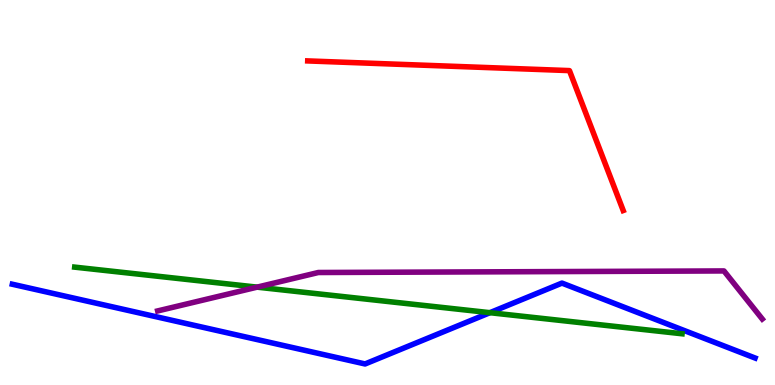[{'lines': ['blue', 'red'], 'intersections': []}, {'lines': ['green', 'red'], 'intersections': []}, {'lines': ['purple', 'red'], 'intersections': []}, {'lines': ['blue', 'green'], 'intersections': [{'x': 6.32, 'y': 1.88}]}, {'lines': ['blue', 'purple'], 'intersections': []}, {'lines': ['green', 'purple'], 'intersections': [{'x': 3.32, 'y': 2.54}]}]